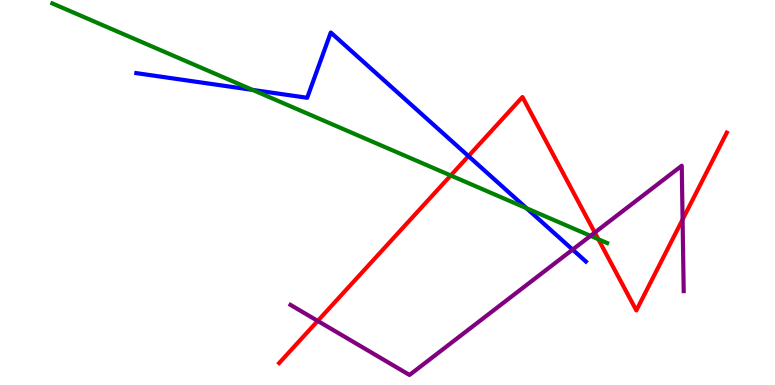[{'lines': ['blue', 'red'], 'intersections': [{'x': 6.04, 'y': 5.95}]}, {'lines': ['green', 'red'], 'intersections': [{'x': 5.82, 'y': 5.44}, {'x': 7.72, 'y': 3.79}]}, {'lines': ['purple', 'red'], 'intersections': [{'x': 4.1, 'y': 1.66}, {'x': 7.67, 'y': 3.96}, {'x': 8.81, 'y': 4.3}]}, {'lines': ['blue', 'green'], 'intersections': [{'x': 3.26, 'y': 7.66}, {'x': 6.79, 'y': 4.59}]}, {'lines': ['blue', 'purple'], 'intersections': [{'x': 7.39, 'y': 3.52}]}, {'lines': ['green', 'purple'], 'intersections': [{'x': 7.62, 'y': 3.87}]}]